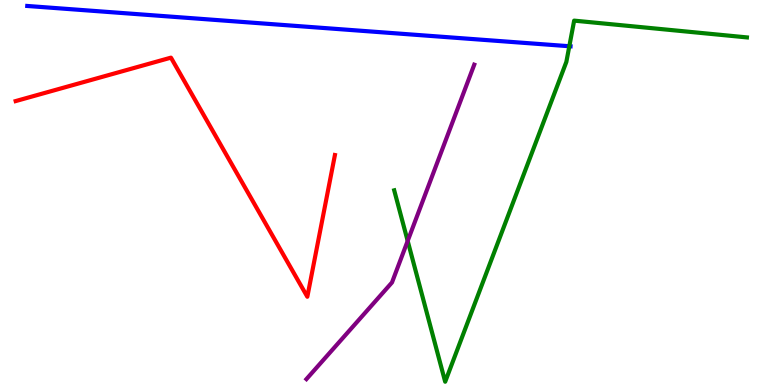[{'lines': ['blue', 'red'], 'intersections': []}, {'lines': ['green', 'red'], 'intersections': []}, {'lines': ['purple', 'red'], 'intersections': []}, {'lines': ['blue', 'green'], 'intersections': [{'x': 7.35, 'y': 8.8}]}, {'lines': ['blue', 'purple'], 'intersections': []}, {'lines': ['green', 'purple'], 'intersections': [{'x': 5.26, 'y': 3.74}]}]